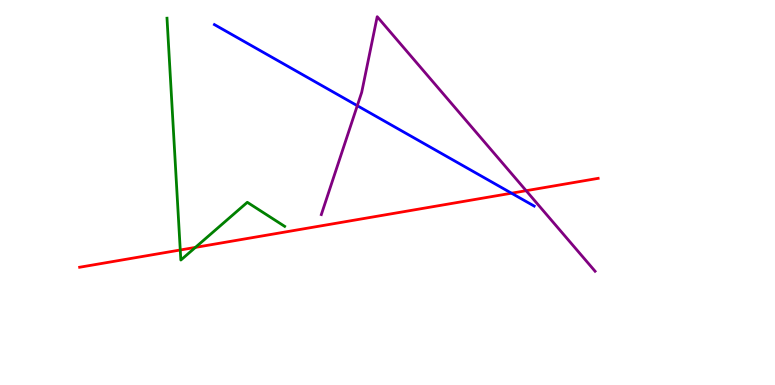[{'lines': ['blue', 'red'], 'intersections': [{'x': 6.6, 'y': 4.98}]}, {'lines': ['green', 'red'], 'intersections': [{'x': 2.33, 'y': 3.51}, {'x': 2.52, 'y': 3.57}]}, {'lines': ['purple', 'red'], 'intersections': [{'x': 6.79, 'y': 5.05}]}, {'lines': ['blue', 'green'], 'intersections': []}, {'lines': ['blue', 'purple'], 'intersections': [{'x': 4.61, 'y': 7.25}]}, {'lines': ['green', 'purple'], 'intersections': []}]